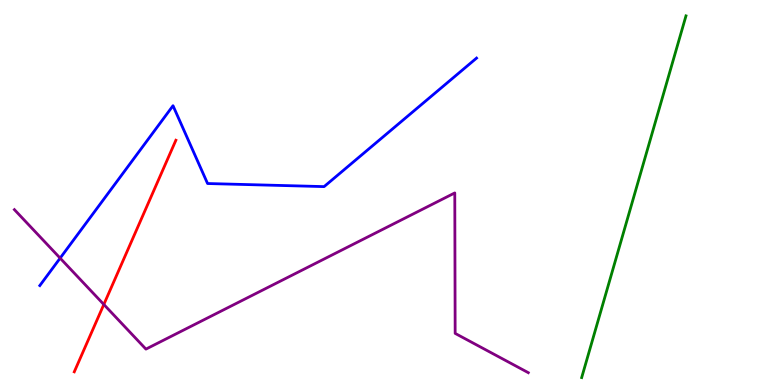[{'lines': ['blue', 'red'], 'intersections': []}, {'lines': ['green', 'red'], 'intersections': []}, {'lines': ['purple', 'red'], 'intersections': [{'x': 1.34, 'y': 2.09}]}, {'lines': ['blue', 'green'], 'intersections': []}, {'lines': ['blue', 'purple'], 'intersections': [{'x': 0.776, 'y': 3.3}]}, {'lines': ['green', 'purple'], 'intersections': []}]